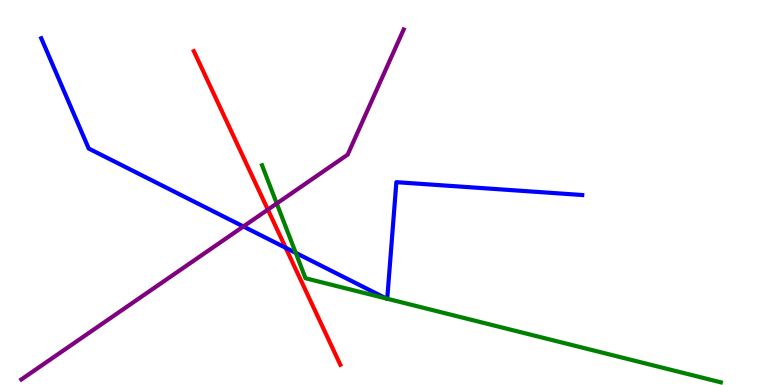[{'lines': ['blue', 'red'], 'intersections': [{'x': 3.69, 'y': 3.56}]}, {'lines': ['green', 'red'], 'intersections': []}, {'lines': ['purple', 'red'], 'intersections': [{'x': 3.46, 'y': 4.56}]}, {'lines': ['blue', 'green'], 'intersections': [{'x': 3.82, 'y': 3.43}, {'x': 4.98, 'y': 2.25}, {'x': 5.0, 'y': 2.24}]}, {'lines': ['blue', 'purple'], 'intersections': [{'x': 3.14, 'y': 4.12}]}, {'lines': ['green', 'purple'], 'intersections': [{'x': 3.57, 'y': 4.71}]}]